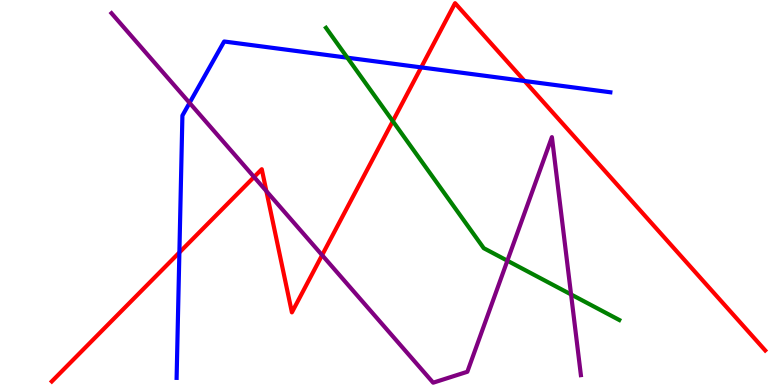[{'lines': ['blue', 'red'], 'intersections': [{'x': 2.31, 'y': 3.44}, {'x': 5.43, 'y': 8.25}, {'x': 6.77, 'y': 7.9}]}, {'lines': ['green', 'red'], 'intersections': [{'x': 5.07, 'y': 6.85}]}, {'lines': ['purple', 'red'], 'intersections': [{'x': 3.28, 'y': 5.4}, {'x': 3.44, 'y': 5.04}, {'x': 4.16, 'y': 3.37}]}, {'lines': ['blue', 'green'], 'intersections': [{'x': 4.48, 'y': 8.5}]}, {'lines': ['blue', 'purple'], 'intersections': [{'x': 2.45, 'y': 7.33}]}, {'lines': ['green', 'purple'], 'intersections': [{'x': 6.55, 'y': 3.23}, {'x': 7.37, 'y': 2.35}]}]